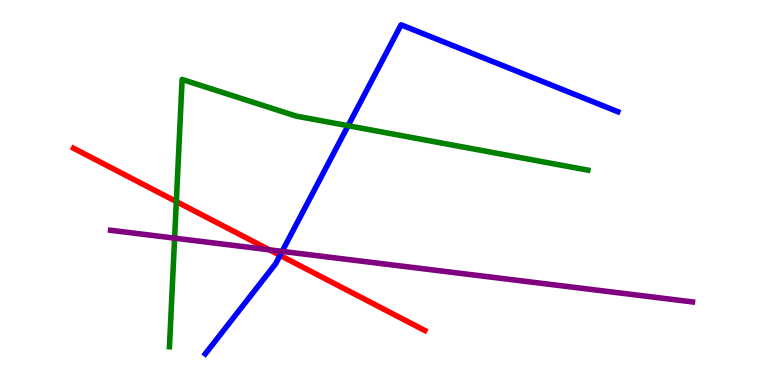[{'lines': ['blue', 'red'], 'intersections': [{'x': 3.61, 'y': 3.37}]}, {'lines': ['green', 'red'], 'intersections': [{'x': 2.28, 'y': 4.76}]}, {'lines': ['purple', 'red'], 'intersections': [{'x': 3.48, 'y': 3.51}]}, {'lines': ['blue', 'green'], 'intersections': [{'x': 4.49, 'y': 6.73}]}, {'lines': ['blue', 'purple'], 'intersections': [{'x': 3.64, 'y': 3.47}]}, {'lines': ['green', 'purple'], 'intersections': [{'x': 2.25, 'y': 3.81}]}]